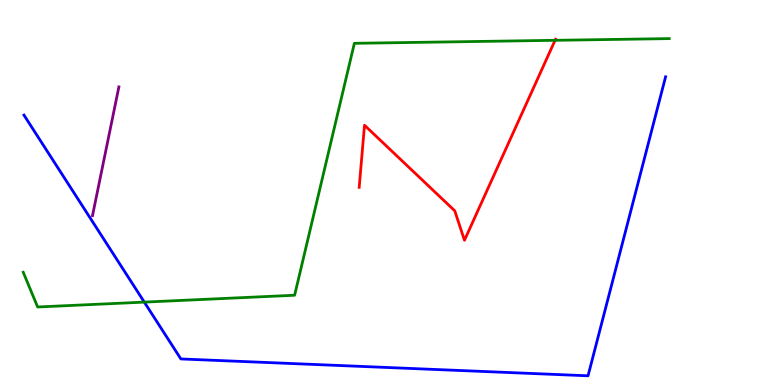[{'lines': ['blue', 'red'], 'intersections': []}, {'lines': ['green', 'red'], 'intersections': [{'x': 7.16, 'y': 8.95}]}, {'lines': ['purple', 'red'], 'intersections': []}, {'lines': ['blue', 'green'], 'intersections': [{'x': 1.86, 'y': 2.15}]}, {'lines': ['blue', 'purple'], 'intersections': []}, {'lines': ['green', 'purple'], 'intersections': []}]